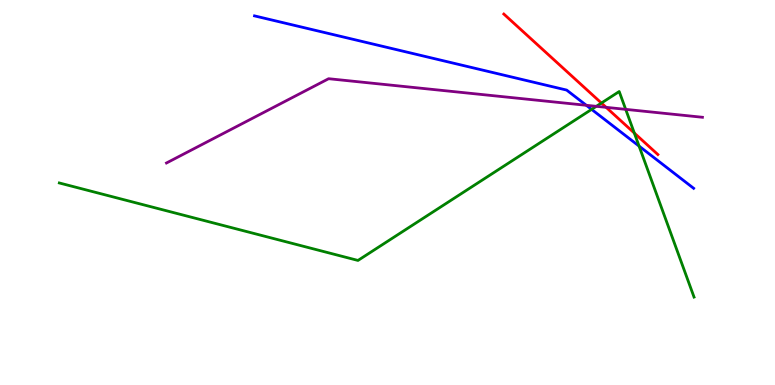[{'lines': ['blue', 'red'], 'intersections': []}, {'lines': ['green', 'red'], 'intersections': [{'x': 7.76, 'y': 7.32}, {'x': 8.18, 'y': 6.54}]}, {'lines': ['purple', 'red'], 'intersections': [{'x': 7.82, 'y': 7.21}]}, {'lines': ['blue', 'green'], 'intersections': [{'x': 7.63, 'y': 7.16}, {'x': 8.25, 'y': 6.21}]}, {'lines': ['blue', 'purple'], 'intersections': [{'x': 7.57, 'y': 7.27}]}, {'lines': ['green', 'purple'], 'intersections': [{'x': 7.69, 'y': 7.24}, {'x': 8.07, 'y': 7.16}]}]